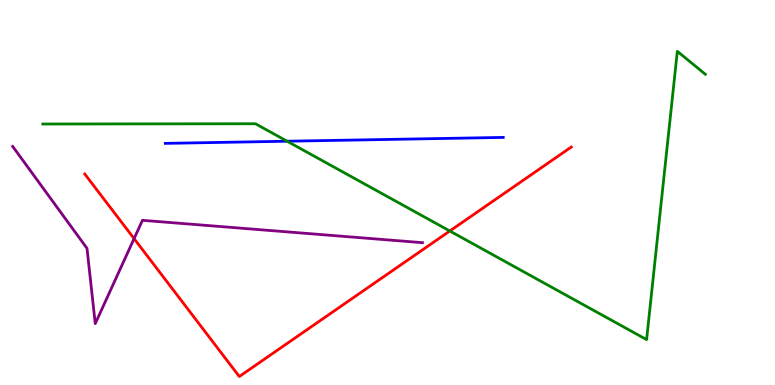[{'lines': ['blue', 'red'], 'intersections': []}, {'lines': ['green', 'red'], 'intersections': [{'x': 5.8, 'y': 4.0}]}, {'lines': ['purple', 'red'], 'intersections': [{'x': 1.73, 'y': 3.8}]}, {'lines': ['blue', 'green'], 'intersections': [{'x': 3.7, 'y': 6.33}]}, {'lines': ['blue', 'purple'], 'intersections': []}, {'lines': ['green', 'purple'], 'intersections': []}]